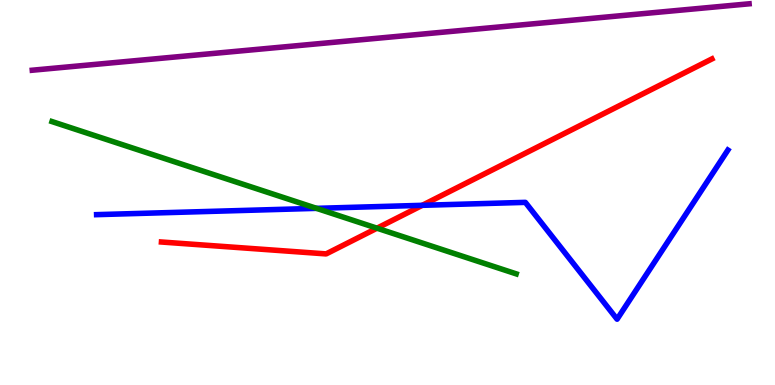[{'lines': ['blue', 'red'], 'intersections': [{'x': 5.45, 'y': 4.67}]}, {'lines': ['green', 'red'], 'intersections': [{'x': 4.86, 'y': 4.07}]}, {'lines': ['purple', 'red'], 'intersections': []}, {'lines': ['blue', 'green'], 'intersections': [{'x': 4.08, 'y': 4.59}]}, {'lines': ['blue', 'purple'], 'intersections': []}, {'lines': ['green', 'purple'], 'intersections': []}]